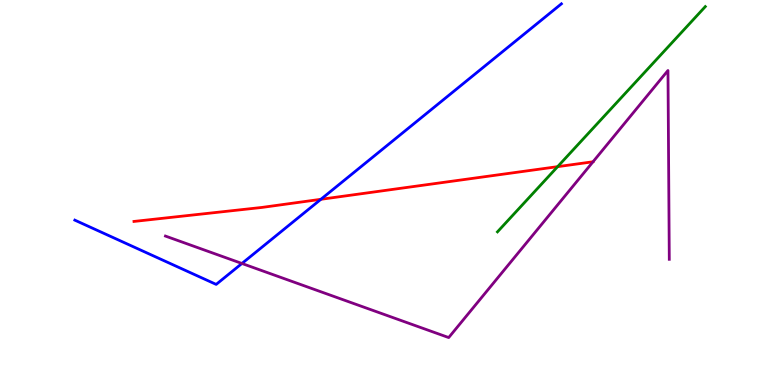[{'lines': ['blue', 'red'], 'intersections': [{'x': 4.14, 'y': 4.82}]}, {'lines': ['green', 'red'], 'intersections': [{'x': 7.2, 'y': 5.67}]}, {'lines': ['purple', 'red'], 'intersections': []}, {'lines': ['blue', 'green'], 'intersections': []}, {'lines': ['blue', 'purple'], 'intersections': [{'x': 3.12, 'y': 3.16}]}, {'lines': ['green', 'purple'], 'intersections': []}]